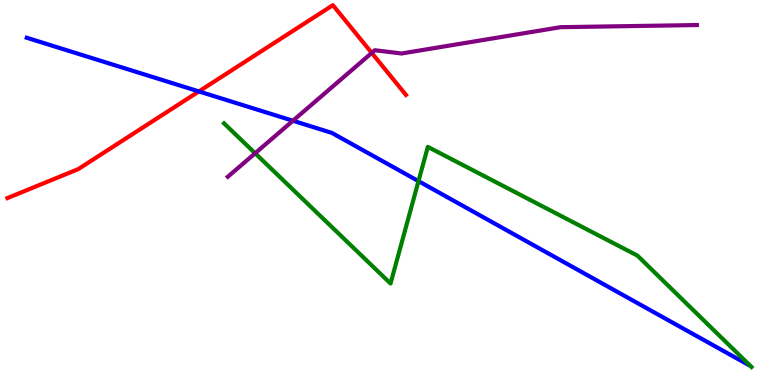[{'lines': ['blue', 'red'], 'intersections': [{'x': 2.57, 'y': 7.63}]}, {'lines': ['green', 'red'], 'intersections': []}, {'lines': ['purple', 'red'], 'intersections': [{'x': 4.8, 'y': 8.63}]}, {'lines': ['blue', 'green'], 'intersections': [{'x': 5.4, 'y': 5.3}]}, {'lines': ['blue', 'purple'], 'intersections': [{'x': 3.78, 'y': 6.86}]}, {'lines': ['green', 'purple'], 'intersections': [{'x': 3.29, 'y': 6.02}]}]